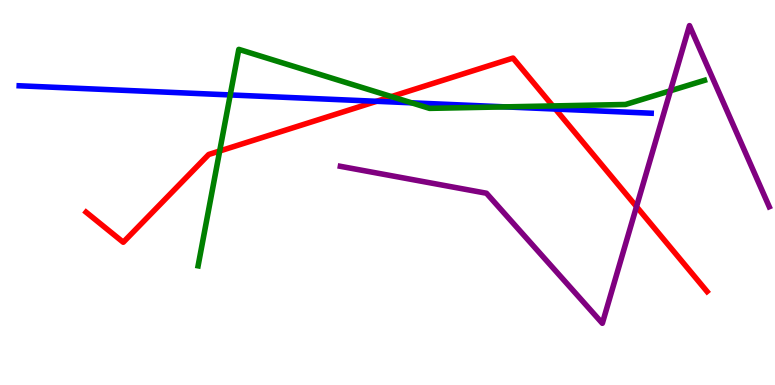[{'lines': ['blue', 'red'], 'intersections': [{'x': 4.86, 'y': 7.37}, {'x': 7.17, 'y': 7.17}]}, {'lines': ['green', 'red'], 'intersections': [{'x': 2.83, 'y': 6.08}, {'x': 5.05, 'y': 7.49}, {'x': 7.13, 'y': 7.25}]}, {'lines': ['purple', 'red'], 'intersections': [{'x': 8.21, 'y': 4.63}]}, {'lines': ['blue', 'green'], 'intersections': [{'x': 2.97, 'y': 7.53}, {'x': 5.31, 'y': 7.33}, {'x': 6.52, 'y': 7.22}]}, {'lines': ['blue', 'purple'], 'intersections': []}, {'lines': ['green', 'purple'], 'intersections': [{'x': 8.65, 'y': 7.64}]}]